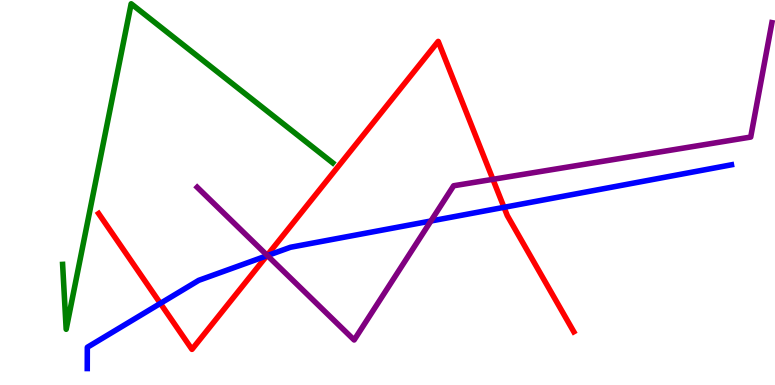[{'lines': ['blue', 'red'], 'intersections': [{'x': 2.07, 'y': 2.12}, {'x': 3.44, 'y': 3.36}, {'x': 6.5, 'y': 4.61}]}, {'lines': ['green', 'red'], 'intersections': []}, {'lines': ['purple', 'red'], 'intersections': [{'x': 3.45, 'y': 3.37}, {'x': 6.36, 'y': 5.34}]}, {'lines': ['blue', 'green'], 'intersections': []}, {'lines': ['blue', 'purple'], 'intersections': [{'x': 3.45, 'y': 3.36}, {'x': 5.56, 'y': 4.26}]}, {'lines': ['green', 'purple'], 'intersections': []}]